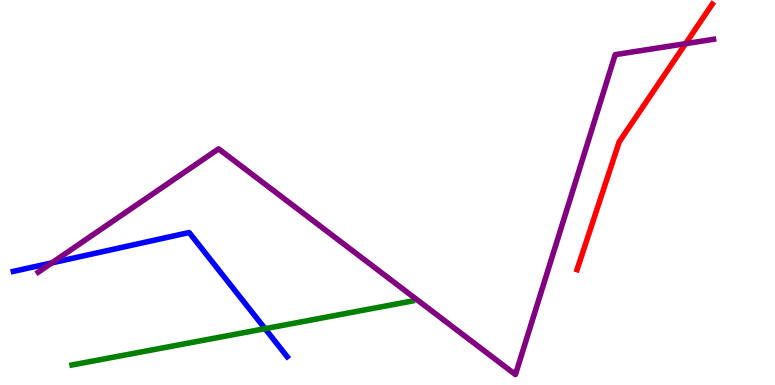[{'lines': ['blue', 'red'], 'intersections': []}, {'lines': ['green', 'red'], 'intersections': []}, {'lines': ['purple', 'red'], 'intersections': [{'x': 8.85, 'y': 8.87}]}, {'lines': ['blue', 'green'], 'intersections': [{'x': 3.42, 'y': 1.46}]}, {'lines': ['blue', 'purple'], 'intersections': [{'x': 0.669, 'y': 3.17}]}, {'lines': ['green', 'purple'], 'intersections': []}]